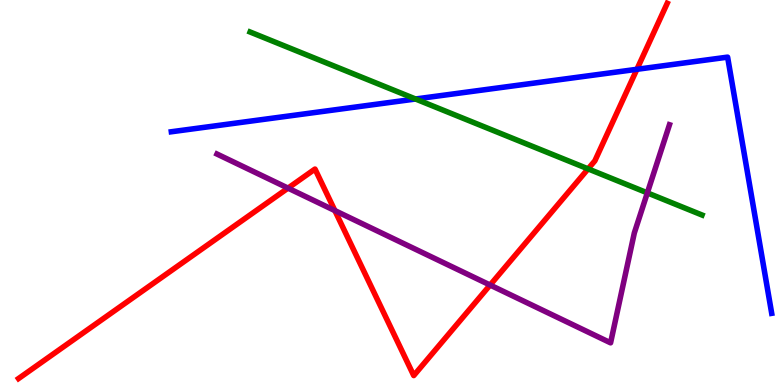[{'lines': ['blue', 'red'], 'intersections': [{'x': 8.22, 'y': 8.2}]}, {'lines': ['green', 'red'], 'intersections': [{'x': 7.59, 'y': 5.61}]}, {'lines': ['purple', 'red'], 'intersections': [{'x': 3.72, 'y': 5.11}, {'x': 4.32, 'y': 4.53}, {'x': 6.32, 'y': 2.6}]}, {'lines': ['blue', 'green'], 'intersections': [{'x': 5.36, 'y': 7.43}]}, {'lines': ['blue', 'purple'], 'intersections': []}, {'lines': ['green', 'purple'], 'intersections': [{'x': 8.35, 'y': 4.99}]}]